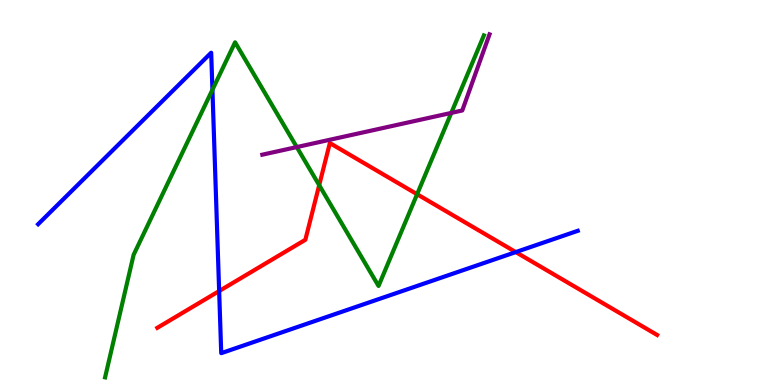[{'lines': ['blue', 'red'], 'intersections': [{'x': 2.83, 'y': 2.44}, {'x': 6.66, 'y': 3.45}]}, {'lines': ['green', 'red'], 'intersections': [{'x': 4.12, 'y': 5.19}, {'x': 5.38, 'y': 4.95}]}, {'lines': ['purple', 'red'], 'intersections': []}, {'lines': ['blue', 'green'], 'intersections': [{'x': 2.74, 'y': 7.67}]}, {'lines': ['blue', 'purple'], 'intersections': []}, {'lines': ['green', 'purple'], 'intersections': [{'x': 3.83, 'y': 6.18}, {'x': 5.82, 'y': 7.07}]}]